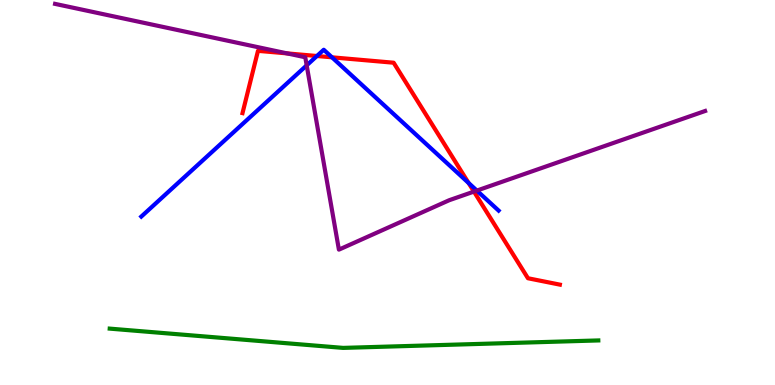[{'lines': ['blue', 'red'], 'intersections': [{'x': 4.09, 'y': 8.55}, {'x': 4.28, 'y': 8.51}, {'x': 6.05, 'y': 5.25}]}, {'lines': ['green', 'red'], 'intersections': []}, {'lines': ['purple', 'red'], 'intersections': [{'x': 3.7, 'y': 8.61}, {'x': 6.12, 'y': 5.02}]}, {'lines': ['blue', 'green'], 'intersections': []}, {'lines': ['blue', 'purple'], 'intersections': [{'x': 3.96, 'y': 8.3}, {'x': 6.15, 'y': 5.05}]}, {'lines': ['green', 'purple'], 'intersections': []}]